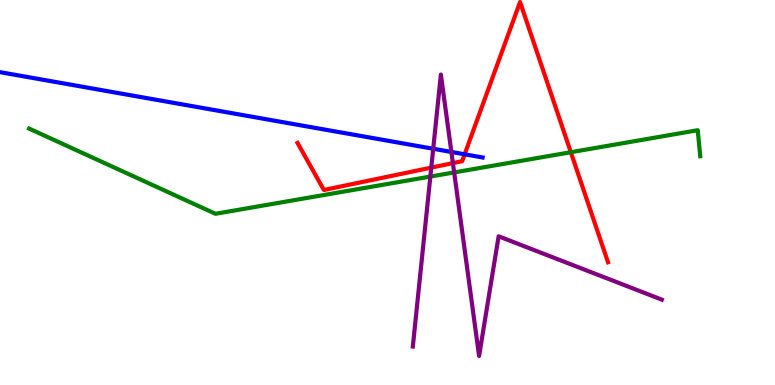[{'lines': ['blue', 'red'], 'intersections': [{'x': 6.0, 'y': 5.99}]}, {'lines': ['green', 'red'], 'intersections': [{'x': 7.37, 'y': 6.05}]}, {'lines': ['purple', 'red'], 'intersections': [{'x': 5.56, 'y': 5.65}, {'x': 5.84, 'y': 5.76}]}, {'lines': ['blue', 'green'], 'intersections': []}, {'lines': ['blue', 'purple'], 'intersections': [{'x': 5.59, 'y': 6.14}, {'x': 5.82, 'y': 6.05}]}, {'lines': ['green', 'purple'], 'intersections': [{'x': 5.55, 'y': 5.41}, {'x': 5.86, 'y': 5.52}]}]